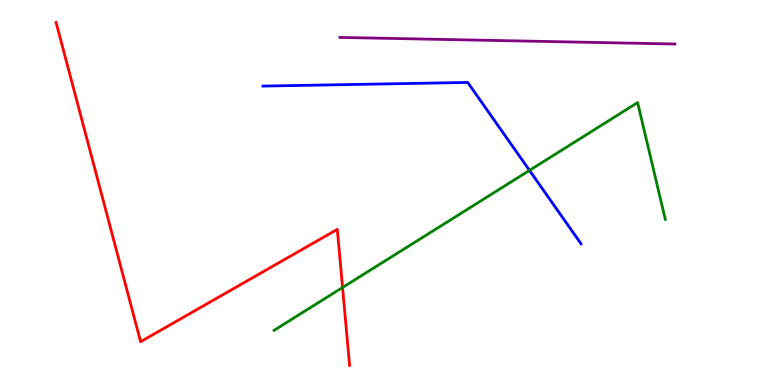[{'lines': ['blue', 'red'], 'intersections': []}, {'lines': ['green', 'red'], 'intersections': [{'x': 4.42, 'y': 2.53}]}, {'lines': ['purple', 'red'], 'intersections': []}, {'lines': ['blue', 'green'], 'intersections': [{'x': 6.83, 'y': 5.57}]}, {'lines': ['blue', 'purple'], 'intersections': []}, {'lines': ['green', 'purple'], 'intersections': []}]